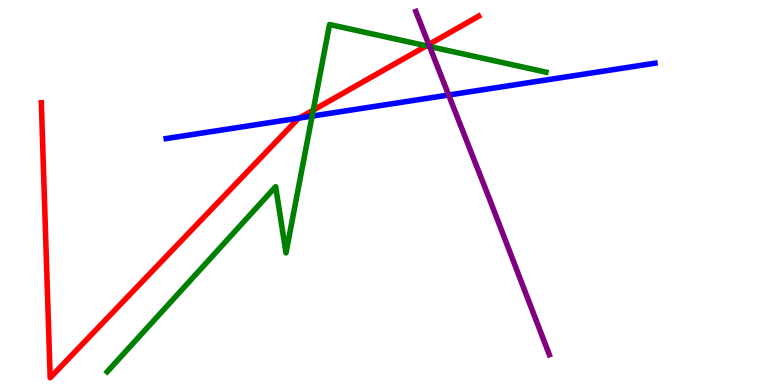[{'lines': ['blue', 'red'], 'intersections': [{'x': 3.86, 'y': 6.93}]}, {'lines': ['green', 'red'], 'intersections': [{'x': 4.04, 'y': 7.14}, {'x': 5.5, 'y': 8.81}]}, {'lines': ['purple', 'red'], 'intersections': [{'x': 5.53, 'y': 8.84}]}, {'lines': ['blue', 'green'], 'intersections': [{'x': 4.03, 'y': 6.99}]}, {'lines': ['blue', 'purple'], 'intersections': [{'x': 5.79, 'y': 7.53}]}, {'lines': ['green', 'purple'], 'intersections': [{'x': 5.54, 'y': 8.79}]}]